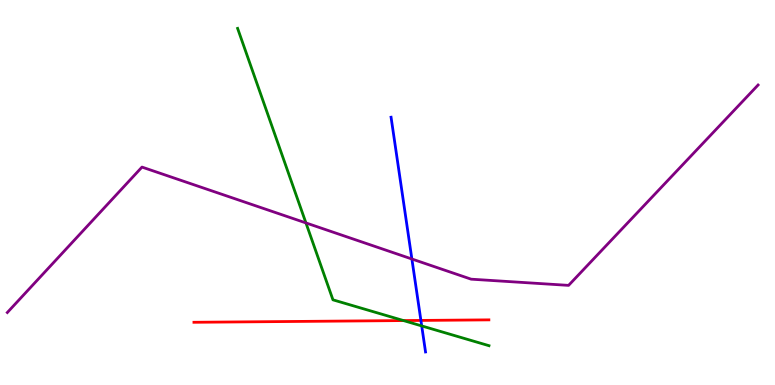[{'lines': ['blue', 'red'], 'intersections': [{'x': 5.43, 'y': 1.68}]}, {'lines': ['green', 'red'], 'intersections': [{'x': 5.21, 'y': 1.67}]}, {'lines': ['purple', 'red'], 'intersections': []}, {'lines': ['blue', 'green'], 'intersections': [{'x': 5.44, 'y': 1.53}]}, {'lines': ['blue', 'purple'], 'intersections': [{'x': 5.31, 'y': 3.27}]}, {'lines': ['green', 'purple'], 'intersections': [{'x': 3.95, 'y': 4.21}]}]